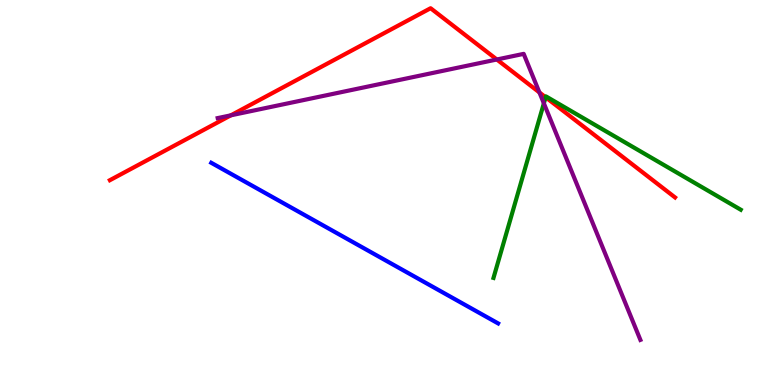[{'lines': ['blue', 'red'], 'intersections': []}, {'lines': ['green', 'red'], 'intersections': [{'x': 7.04, 'y': 7.47}]}, {'lines': ['purple', 'red'], 'intersections': [{'x': 2.98, 'y': 7.0}, {'x': 6.41, 'y': 8.45}, {'x': 6.96, 'y': 7.6}]}, {'lines': ['blue', 'green'], 'intersections': []}, {'lines': ['blue', 'purple'], 'intersections': []}, {'lines': ['green', 'purple'], 'intersections': [{'x': 7.02, 'y': 7.32}]}]